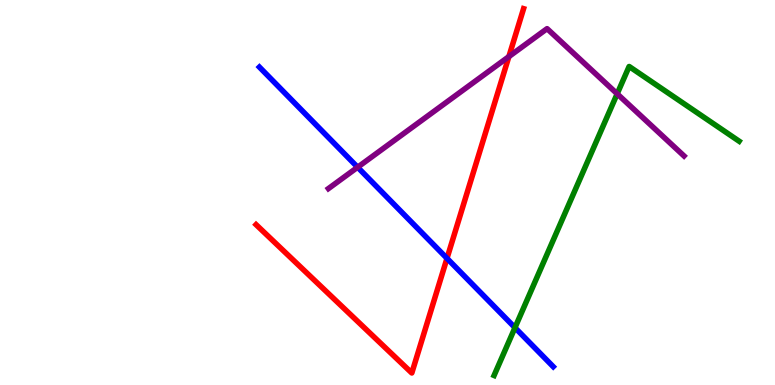[{'lines': ['blue', 'red'], 'intersections': [{'x': 5.77, 'y': 3.29}]}, {'lines': ['green', 'red'], 'intersections': []}, {'lines': ['purple', 'red'], 'intersections': [{'x': 6.57, 'y': 8.53}]}, {'lines': ['blue', 'green'], 'intersections': [{'x': 6.64, 'y': 1.49}]}, {'lines': ['blue', 'purple'], 'intersections': [{'x': 4.61, 'y': 5.66}]}, {'lines': ['green', 'purple'], 'intersections': [{'x': 7.96, 'y': 7.56}]}]